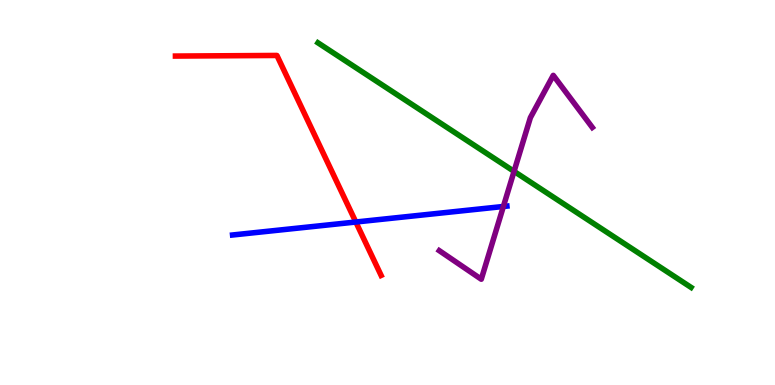[{'lines': ['blue', 'red'], 'intersections': [{'x': 4.59, 'y': 4.23}]}, {'lines': ['green', 'red'], 'intersections': []}, {'lines': ['purple', 'red'], 'intersections': []}, {'lines': ['blue', 'green'], 'intersections': []}, {'lines': ['blue', 'purple'], 'intersections': [{'x': 6.5, 'y': 4.64}]}, {'lines': ['green', 'purple'], 'intersections': [{'x': 6.63, 'y': 5.55}]}]